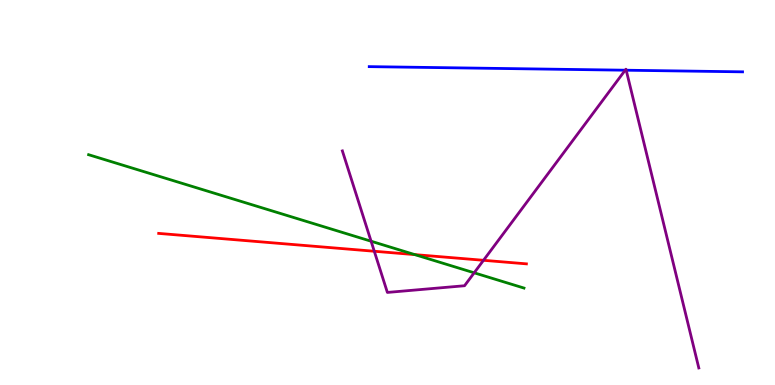[{'lines': ['blue', 'red'], 'intersections': []}, {'lines': ['green', 'red'], 'intersections': [{'x': 5.35, 'y': 3.39}]}, {'lines': ['purple', 'red'], 'intersections': [{'x': 4.83, 'y': 3.47}, {'x': 6.24, 'y': 3.24}]}, {'lines': ['blue', 'green'], 'intersections': []}, {'lines': ['blue', 'purple'], 'intersections': [{'x': 8.07, 'y': 8.18}, {'x': 8.08, 'y': 8.18}]}, {'lines': ['green', 'purple'], 'intersections': [{'x': 4.79, 'y': 3.73}, {'x': 6.12, 'y': 2.91}]}]